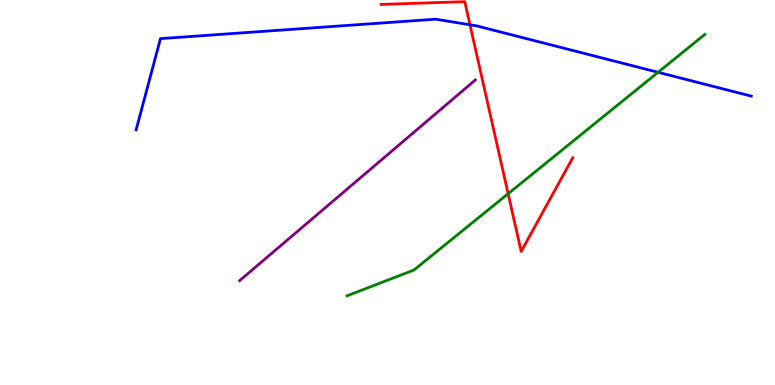[{'lines': ['blue', 'red'], 'intersections': [{'x': 6.06, 'y': 9.36}]}, {'lines': ['green', 'red'], 'intersections': [{'x': 6.56, 'y': 4.97}]}, {'lines': ['purple', 'red'], 'intersections': []}, {'lines': ['blue', 'green'], 'intersections': [{'x': 8.49, 'y': 8.12}]}, {'lines': ['blue', 'purple'], 'intersections': []}, {'lines': ['green', 'purple'], 'intersections': []}]